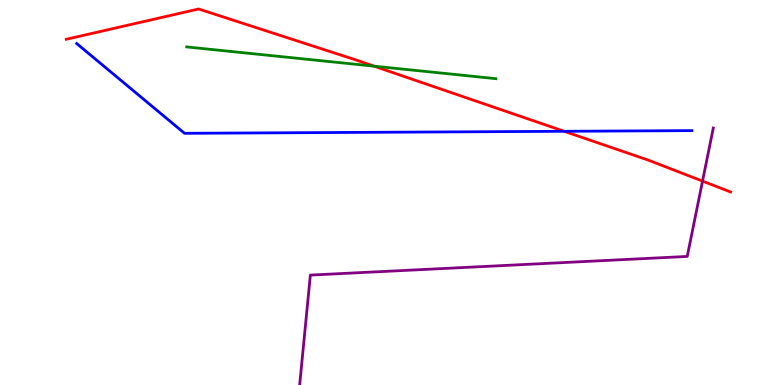[{'lines': ['blue', 'red'], 'intersections': [{'x': 7.28, 'y': 6.59}]}, {'lines': ['green', 'red'], 'intersections': [{'x': 4.83, 'y': 8.28}]}, {'lines': ['purple', 'red'], 'intersections': [{'x': 9.06, 'y': 5.3}]}, {'lines': ['blue', 'green'], 'intersections': []}, {'lines': ['blue', 'purple'], 'intersections': []}, {'lines': ['green', 'purple'], 'intersections': []}]